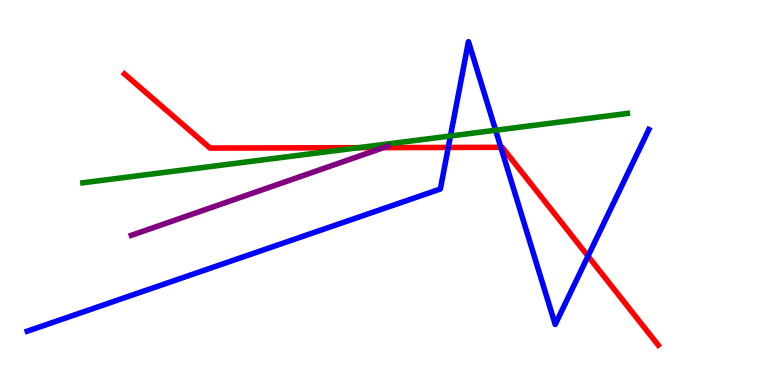[{'lines': ['blue', 'red'], 'intersections': [{'x': 5.78, 'y': 6.17}, {'x': 6.46, 'y': 6.17}, {'x': 7.59, 'y': 3.35}]}, {'lines': ['green', 'red'], 'intersections': [{'x': 4.63, 'y': 6.16}]}, {'lines': ['purple', 'red'], 'intersections': [{'x': 4.95, 'y': 6.17}]}, {'lines': ['blue', 'green'], 'intersections': [{'x': 5.81, 'y': 6.47}, {'x': 6.4, 'y': 6.62}]}, {'lines': ['blue', 'purple'], 'intersections': []}, {'lines': ['green', 'purple'], 'intersections': []}]